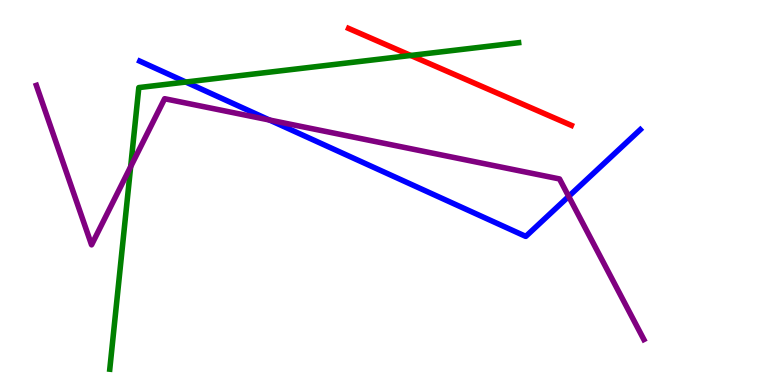[{'lines': ['blue', 'red'], 'intersections': []}, {'lines': ['green', 'red'], 'intersections': [{'x': 5.3, 'y': 8.56}]}, {'lines': ['purple', 'red'], 'intersections': []}, {'lines': ['blue', 'green'], 'intersections': [{'x': 2.4, 'y': 7.87}]}, {'lines': ['blue', 'purple'], 'intersections': [{'x': 3.48, 'y': 6.88}, {'x': 7.34, 'y': 4.9}]}, {'lines': ['green', 'purple'], 'intersections': [{'x': 1.69, 'y': 5.67}]}]